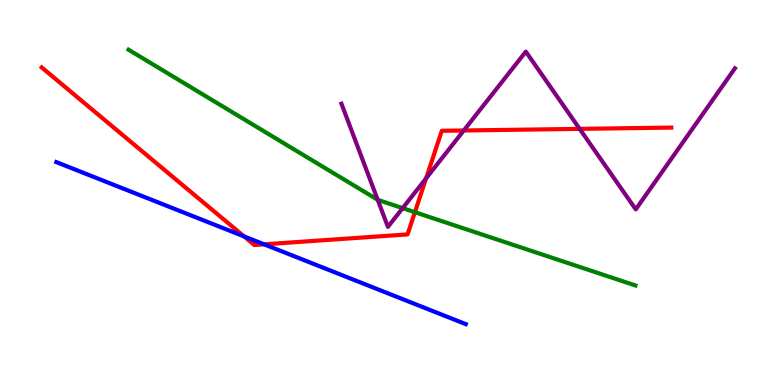[{'lines': ['blue', 'red'], 'intersections': [{'x': 3.15, 'y': 3.86}, {'x': 3.41, 'y': 3.65}]}, {'lines': ['green', 'red'], 'intersections': [{'x': 5.35, 'y': 4.49}]}, {'lines': ['purple', 'red'], 'intersections': [{'x': 5.5, 'y': 5.37}, {'x': 5.98, 'y': 6.61}, {'x': 7.48, 'y': 6.65}]}, {'lines': ['blue', 'green'], 'intersections': []}, {'lines': ['blue', 'purple'], 'intersections': []}, {'lines': ['green', 'purple'], 'intersections': [{'x': 4.87, 'y': 4.81}, {'x': 5.2, 'y': 4.59}]}]